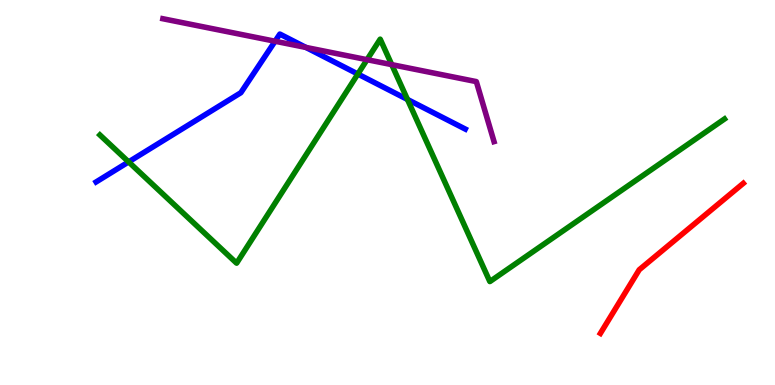[{'lines': ['blue', 'red'], 'intersections': []}, {'lines': ['green', 'red'], 'intersections': []}, {'lines': ['purple', 'red'], 'intersections': []}, {'lines': ['blue', 'green'], 'intersections': [{'x': 1.66, 'y': 5.79}, {'x': 4.62, 'y': 8.08}, {'x': 5.26, 'y': 7.42}]}, {'lines': ['blue', 'purple'], 'intersections': [{'x': 3.55, 'y': 8.93}, {'x': 3.95, 'y': 8.77}]}, {'lines': ['green', 'purple'], 'intersections': [{'x': 4.74, 'y': 8.45}, {'x': 5.05, 'y': 8.32}]}]